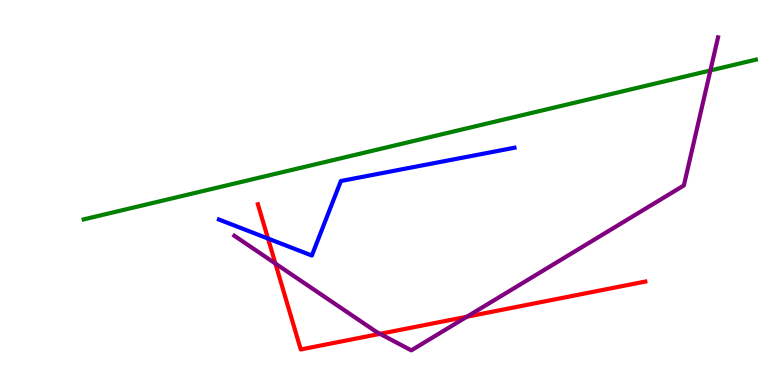[{'lines': ['blue', 'red'], 'intersections': [{'x': 3.46, 'y': 3.8}]}, {'lines': ['green', 'red'], 'intersections': []}, {'lines': ['purple', 'red'], 'intersections': [{'x': 3.55, 'y': 3.15}, {'x': 4.9, 'y': 1.33}, {'x': 6.02, 'y': 1.77}]}, {'lines': ['blue', 'green'], 'intersections': []}, {'lines': ['blue', 'purple'], 'intersections': []}, {'lines': ['green', 'purple'], 'intersections': [{'x': 9.17, 'y': 8.17}]}]